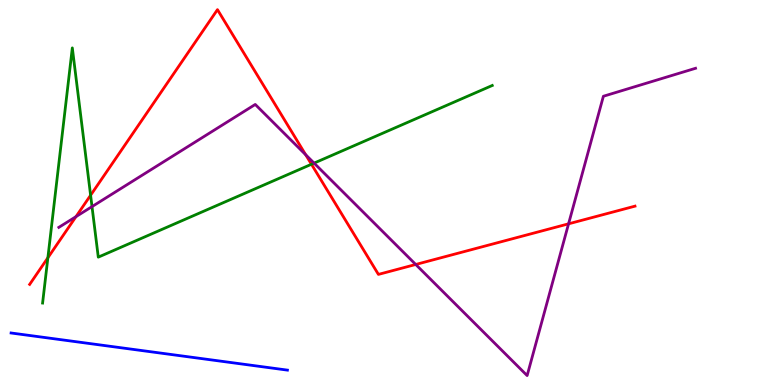[{'lines': ['blue', 'red'], 'intersections': []}, {'lines': ['green', 'red'], 'intersections': [{'x': 0.618, 'y': 3.3}, {'x': 1.17, 'y': 4.93}, {'x': 4.02, 'y': 5.73}]}, {'lines': ['purple', 'red'], 'intersections': [{'x': 0.98, 'y': 4.37}, {'x': 3.94, 'y': 5.98}, {'x': 5.36, 'y': 3.13}, {'x': 7.34, 'y': 4.19}]}, {'lines': ['blue', 'green'], 'intersections': []}, {'lines': ['blue', 'purple'], 'intersections': []}, {'lines': ['green', 'purple'], 'intersections': [{'x': 1.19, 'y': 4.63}, {'x': 4.05, 'y': 5.76}]}]